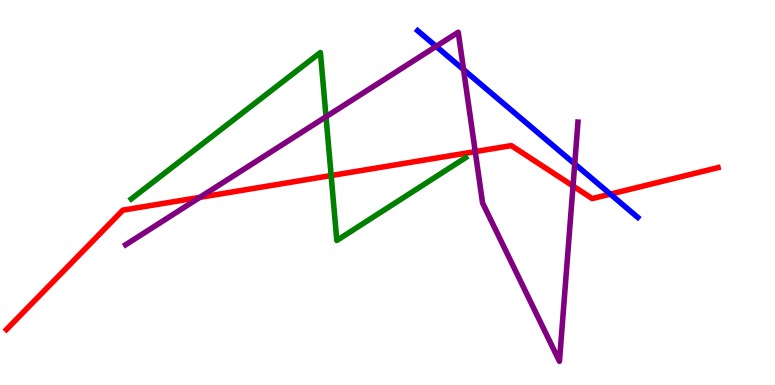[{'lines': ['blue', 'red'], 'intersections': [{'x': 7.88, 'y': 4.96}]}, {'lines': ['green', 'red'], 'intersections': [{'x': 4.27, 'y': 5.44}]}, {'lines': ['purple', 'red'], 'intersections': [{'x': 2.58, 'y': 4.87}, {'x': 6.13, 'y': 6.06}, {'x': 7.39, 'y': 5.17}]}, {'lines': ['blue', 'green'], 'intersections': []}, {'lines': ['blue', 'purple'], 'intersections': [{'x': 5.63, 'y': 8.8}, {'x': 5.98, 'y': 8.19}, {'x': 7.42, 'y': 5.74}]}, {'lines': ['green', 'purple'], 'intersections': [{'x': 4.21, 'y': 6.97}]}]